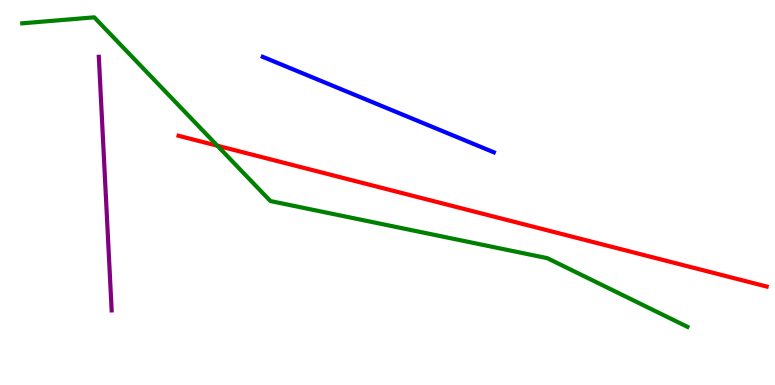[{'lines': ['blue', 'red'], 'intersections': []}, {'lines': ['green', 'red'], 'intersections': [{'x': 2.8, 'y': 6.22}]}, {'lines': ['purple', 'red'], 'intersections': []}, {'lines': ['blue', 'green'], 'intersections': []}, {'lines': ['blue', 'purple'], 'intersections': []}, {'lines': ['green', 'purple'], 'intersections': []}]